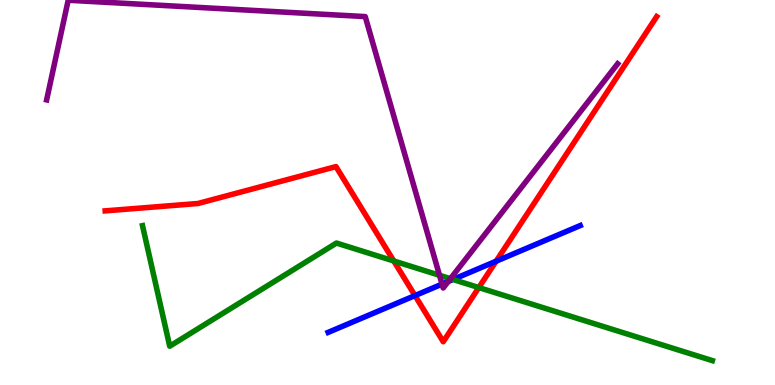[{'lines': ['blue', 'red'], 'intersections': [{'x': 5.35, 'y': 2.32}, {'x': 6.4, 'y': 3.22}]}, {'lines': ['green', 'red'], 'intersections': [{'x': 5.08, 'y': 3.22}, {'x': 6.18, 'y': 2.53}]}, {'lines': ['purple', 'red'], 'intersections': []}, {'lines': ['blue', 'green'], 'intersections': [{'x': 5.84, 'y': 2.74}]}, {'lines': ['blue', 'purple'], 'intersections': [{'x': 5.7, 'y': 2.62}, {'x': 5.78, 'y': 2.69}]}, {'lines': ['green', 'purple'], 'intersections': [{'x': 5.67, 'y': 2.85}, {'x': 5.81, 'y': 2.76}]}]